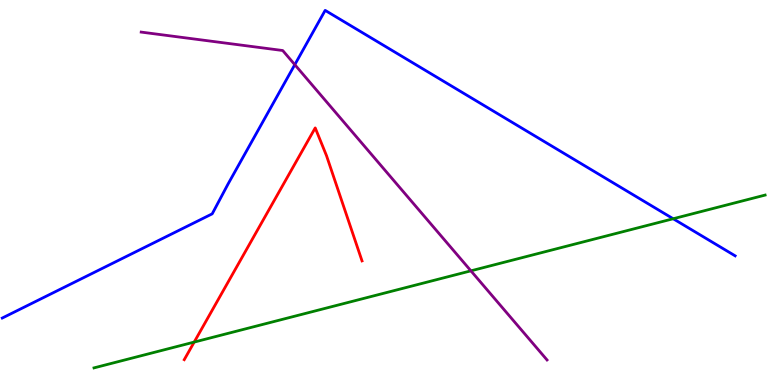[{'lines': ['blue', 'red'], 'intersections': []}, {'lines': ['green', 'red'], 'intersections': [{'x': 2.51, 'y': 1.11}]}, {'lines': ['purple', 'red'], 'intersections': []}, {'lines': ['blue', 'green'], 'intersections': [{'x': 8.69, 'y': 4.32}]}, {'lines': ['blue', 'purple'], 'intersections': [{'x': 3.8, 'y': 8.32}]}, {'lines': ['green', 'purple'], 'intersections': [{'x': 6.08, 'y': 2.97}]}]